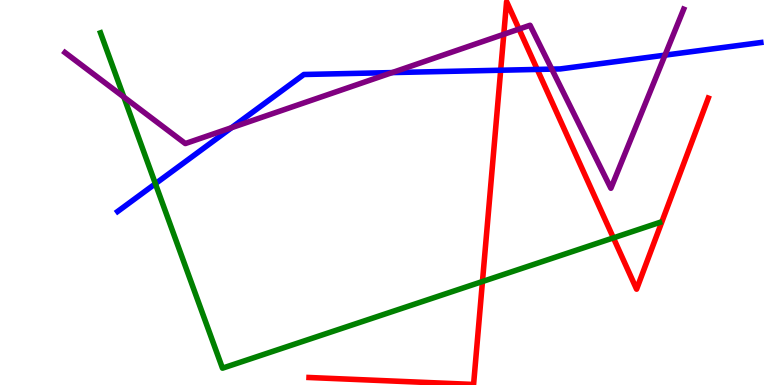[{'lines': ['blue', 'red'], 'intersections': [{'x': 6.46, 'y': 8.18}, {'x': 6.93, 'y': 8.2}]}, {'lines': ['green', 'red'], 'intersections': [{'x': 6.23, 'y': 2.69}, {'x': 7.91, 'y': 3.82}]}, {'lines': ['purple', 'red'], 'intersections': [{'x': 6.5, 'y': 9.11}, {'x': 6.7, 'y': 9.25}]}, {'lines': ['blue', 'green'], 'intersections': [{'x': 2.0, 'y': 5.23}]}, {'lines': ['blue', 'purple'], 'intersections': [{'x': 2.99, 'y': 6.68}, {'x': 5.06, 'y': 8.11}, {'x': 7.12, 'y': 8.2}, {'x': 8.58, 'y': 8.57}]}, {'lines': ['green', 'purple'], 'intersections': [{'x': 1.6, 'y': 7.48}]}]